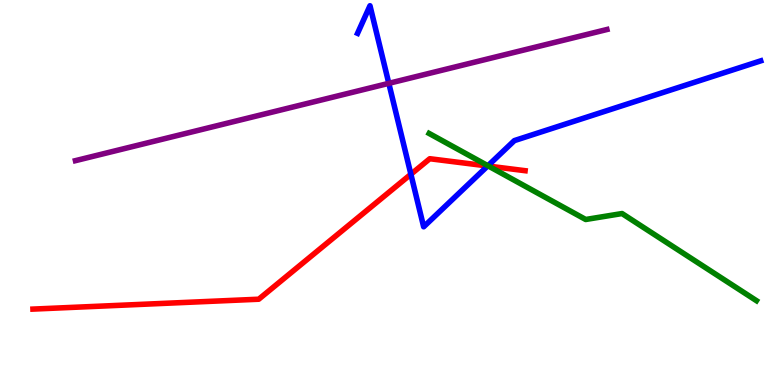[{'lines': ['blue', 'red'], 'intersections': [{'x': 5.3, 'y': 5.47}, {'x': 6.29, 'y': 5.69}]}, {'lines': ['green', 'red'], 'intersections': [{'x': 6.3, 'y': 5.69}]}, {'lines': ['purple', 'red'], 'intersections': []}, {'lines': ['blue', 'green'], 'intersections': [{'x': 6.3, 'y': 5.69}]}, {'lines': ['blue', 'purple'], 'intersections': [{'x': 5.02, 'y': 7.84}]}, {'lines': ['green', 'purple'], 'intersections': []}]